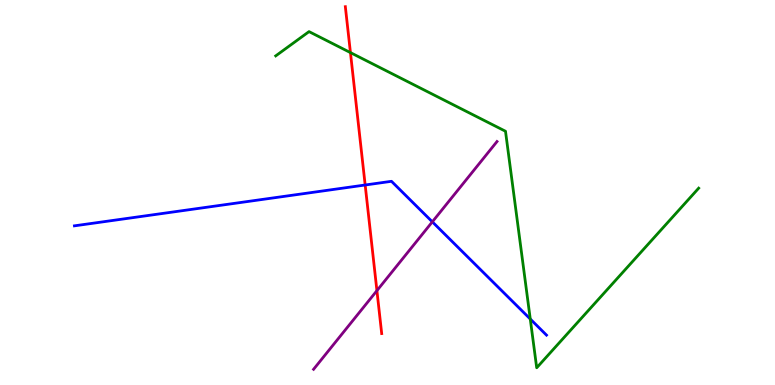[{'lines': ['blue', 'red'], 'intersections': [{'x': 4.71, 'y': 5.19}]}, {'lines': ['green', 'red'], 'intersections': [{'x': 4.52, 'y': 8.63}]}, {'lines': ['purple', 'red'], 'intersections': [{'x': 4.86, 'y': 2.45}]}, {'lines': ['blue', 'green'], 'intersections': [{'x': 6.84, 'y': 1.71}]}, {'lines': ['blue', 'purple'], 'intersections': [{'x': 5.58, 'y': 4.24}]}, {'lines': ['green', 'purple'], 'intersections': []}]